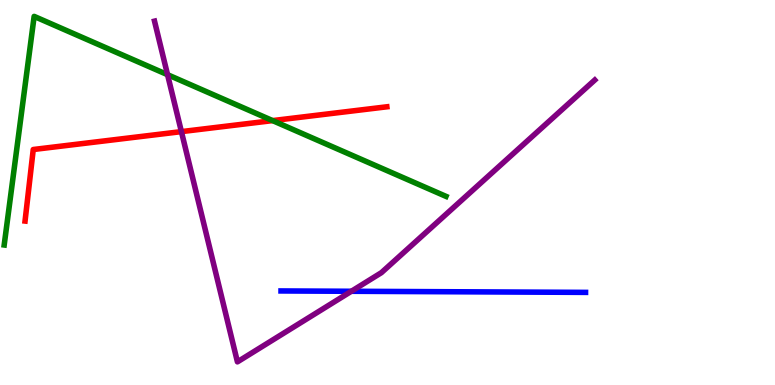[{'lines': ['blue', 'red'], 'intersections': []}, {'lines': ['green', 'red'], 'intersections': [{'x': 3.52, 'y': 6.87}]}, {'lines': ['purple', 'red'], 'intersections': [{'x': 2.34, 'y': 6.58}]}, {'lines': ['blue', 'green'], 'intersections': []}, {'lines': ['blue', 'purple'], 'intersections': [{'x': 4.53, 'y': 2.43}]}, {'lines': ['green', 'purple'], 'intersections': [{'x': 2.16, 'y': 8.06}]}]